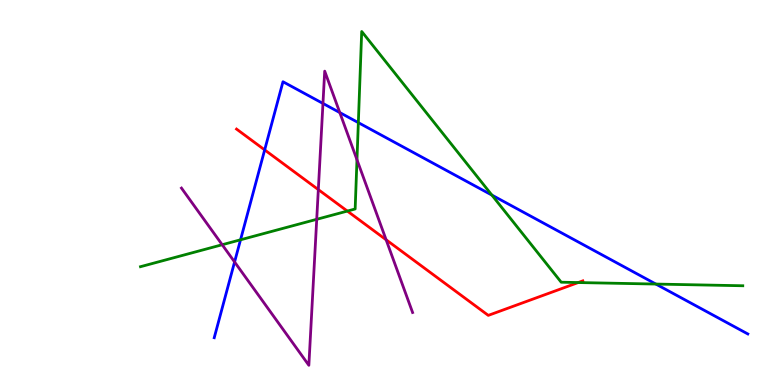[{'lines': ['blue', 'red'], 'intersections': [{'x': 3.42, 'y': 6.11}]}, {'lines': ['green', 'red'], 'intersections': [{'x': 4.48, 'y': 4.52}, {'x': 7.46, 'y': 2.66}]}, {'lines': ['purple', 'red'], 'intersections': [{'x': 4.11, 'y': 5.08}, {'x': 4.98, 'y': 3.77}]}, {'lines': ['blue', 'green'], 'intersections': [{'x': 3.1, 'y': 3.77}, {'x': 4.62, 'y': 6.81}, {'x': 6.35, 'y': 4.93}, {'x': 8.46, 'y': 2.62}]}, {'lines': ['blue', 'purple'], 'intersections': [{'x': 3.03, 'y': 3.2}, {'x': 4.17, 'y': 7.31}, {'x': 4.38, 'y': 7.08}]}, {'lines': ['green', 'purple'], 'intersections': [{'x': 2.87, 'y': 3.64}, {'x': 4.09, 'y': 4.3}, {'x': 4.61, 'y': 5.85}]}]